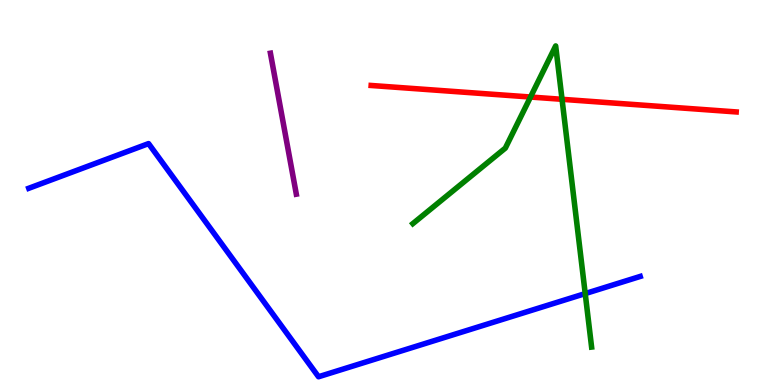[{'lines': ['blue', 'red'], 'intersections': []}, {'lines': ['green', 'red'], 'intersections': [{'x': 6.85, 'y': 7.48}, {'x': 7.25, 'y': 7.42}]}, {'lines': ['purple', 'red'], 'intersections': []}, {'lines': ['blue', 'green'], 'intersections': [{'x': 7.55, 'y': 2.37}]}, {'lines': ['blue', 'purple'], 'intersections': []}, {'lines': ['green', 'purple'], 'intersections': []}]